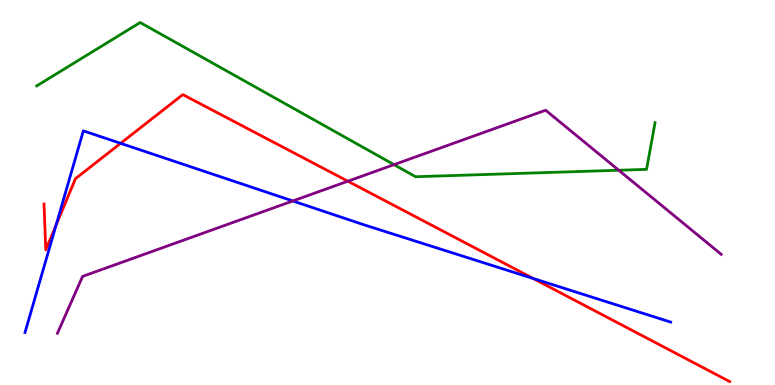[{'lines': ['blue', 'red'], 'intersections': [{'x': 0.723, 'y': 4.15}, {'x': 1.56, 'y': 6.28}, {'x': 6.88, 'y': 2.77}]}, {'lines': ['green', 'red'], 'intersections': []}, {'lines': ['purple', 'red'], 'intersections': [{'x': 4.49, 'y': 5.29}]}, {'lines': ['blue', 'green'], 'intersections': []}, {'lines': ['blue', 'purple'], 'intersections': [{'x': 3.78, 'y': 4.78}]}, {'lines': ['green', 'purple'], 'intersections': [{'x': 5.08, 'y': 5.72}, {'x': 7.98, 'y': 5.58}]}]